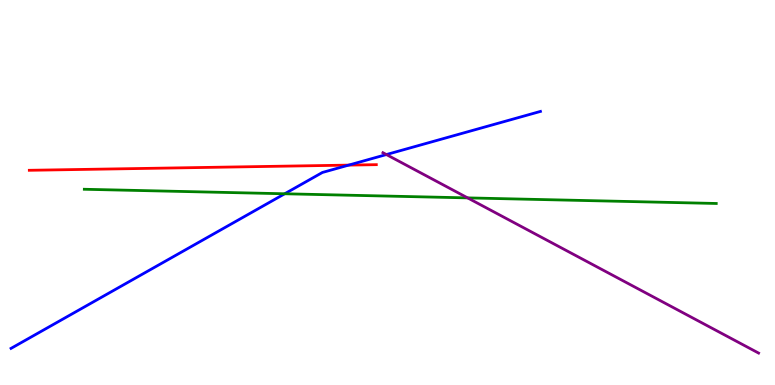[{'lines': ['blue', 'red'], 'intersections': [{'x': 4.5, 'y': 5.71}]}, {'lines': ['green', 'red'], 'intersections': []}, {'lines': ['purple', 'red'], 'intersections': []}, {'lines': ['blue', 'green'], 'intersections': [{'x': 3.67, 'y': 4.97}]}, {'lines': ['blue', 'purple'], 'intersections': [{'x': 4.99, 'y': 5.99}]}, {'lines': ['green', 'purple'], 'intersections': [{'x': 6.03, 'y': 4.86}]}]